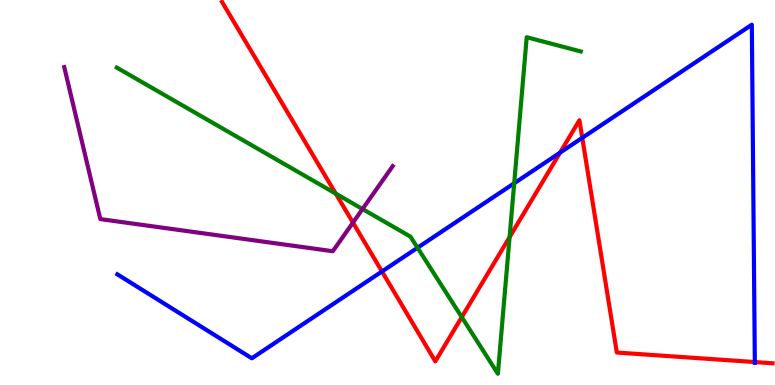[{'lines': ['blue', 'red'], 'intersections': [{'x': 4.93, 'y': 2.95}, {'x': 7.23, 'y': 6.03}, {'x': 7.51, 'y': 6.42}, {'x': 9.74, 'y': 0.596}]}, {'lines': ['green', 'red'], 'intersections': [{'x': 4.33, 'y': 4.97}, {'x': 5.96, 'y': 1.76}, {'x': 6.58, 'y': 3.84}]}, {'lines': ['purple', 'red'], 'intersections': [{'x': 4.55, 'y': 4.22}]}, {'lines': ['blue', 'green'], 'intersections': [{'x': 5.39, 'y': 3.56}, {'x': 6.63, 'y': 5.24}]}, {'lines': ['blue', 'purple'], 'intersections': []}, {'lines': ['green', 'purple'], 'intersections': [{'x': 4.68, 'y': 4.57}]}]